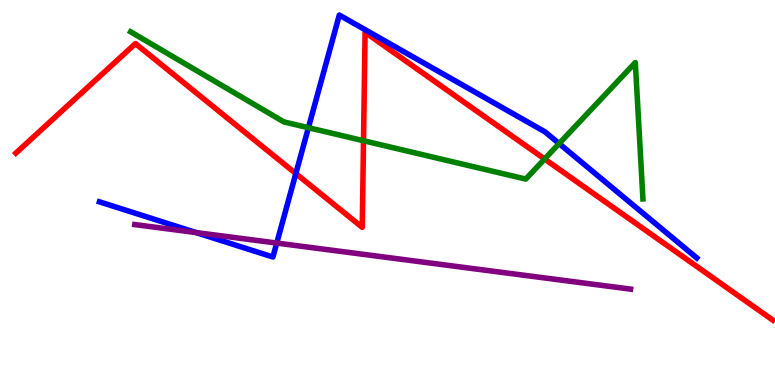[{'lines': ['blue', 'red'], 'intersections': [{'x': 3.82, 'y': 5.49}]}, {'lines': ['green', 'red'], 'intersections': [{'x': 4.69, 'y': 6.34}, {'x': 7.03, 'y': 5.87}]}, {'lines': ['purple', 'red'], 'intersections': []}, {'lines': ['blue', 'green'], 'intersections': [{'x': 3.98, 'y': 6.68}, {'x': 7.21, 'y': 6.27}]}, {'lines': ['blue', 'purple'], 'intersections': [{'x': 2.53, 'y': 3.96}, {'x': 3.57, 'y': 3.69}]}, {'lines': ['green', 'purple'], 'intersections': []}]